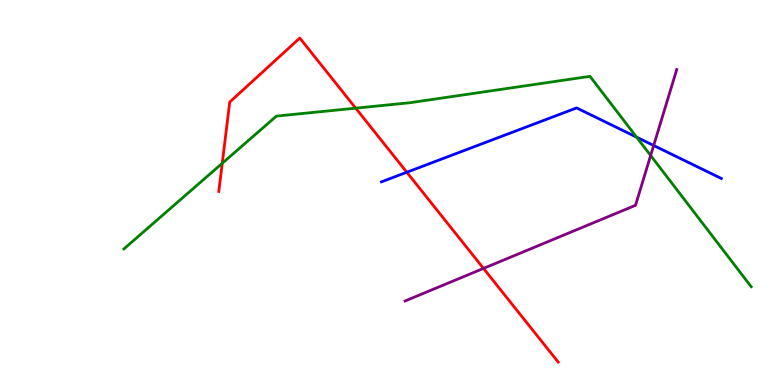[{'lines': ['blue', 'red'], 'intersections': [{'x': 5.25, 'y': 5.53}]}, {'lines': ['green', 'red'], 'intersections': [{'x': 2.87, 'y': 5.76}, {'x': 4.59, 'y': 7.19}]}, {'lines': ['purple', 'red'], 'intersections': [{'x': 6.24, 'y': 3.03}]}, {'lines': ['blue', 'green'], 'intersections': [{'x': 8.21, 'y': 6.44}]}, {'lines': ['blue', 'purple'], 'intersections': [{'x': 8.43, 'y': 6.22}]}, {'lines': ['green', 'purple'], 'intersections': [{'x': 8.4, 'y': 5.96}]}]